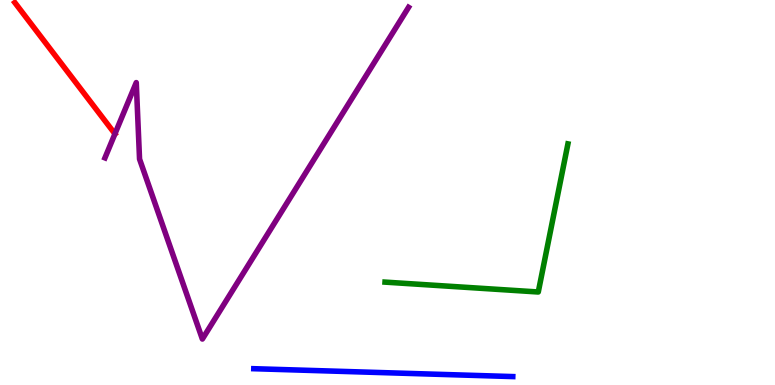[{'lines': ['blue', 'red'], 'intersections': []}, {'lines': ['green', 'red'], 'intersections': []}, {'lines': ['purple', 'red'], 'intersections': [{'x': 1.48, 'y': 6.52}]}, {'lines': ['blue', 'green'], 'intersections': []}, {'lines': ['blue', 'purple'], 'intersections': []}, {'lines': ['green', 'purple'], 'intersections': []}]